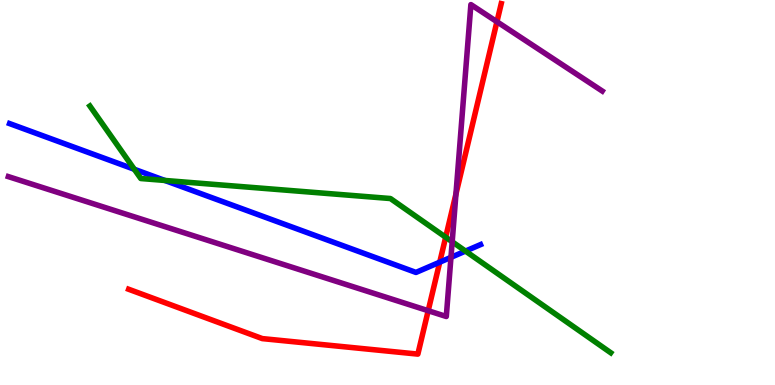[{'lines': ['blue', 'red'], 'intersections': [{'x': 5.67, 'y': 3.19}]}, {'lines': ['green', 'red'], 'intersections': [{'x': 5.75, 'y': 3.84}]}, {'lines': ['purple', 'red'], 'intersections': [{'x': 5.53, 'y': 1.93}, {'x': 5.88, 'y': 4.96}, {'x': 6.41, 'y': 9.44}]}, {'lines': ['blue', 'green'], 'intersections': [{'x': 1.73, 'y': 5.6}, {'x': 2.13, 'y': 5.31}, {'x': 6.01, 'y': 3.48}]}, {'lines': ['blue', 'purple'], 'intersections': [{'x': 5.82, 'y': 3.32}]}, {'lines': ['green', 'purple'], 'intersections': [{'x': 5.83, 'y': 3.72}]}]